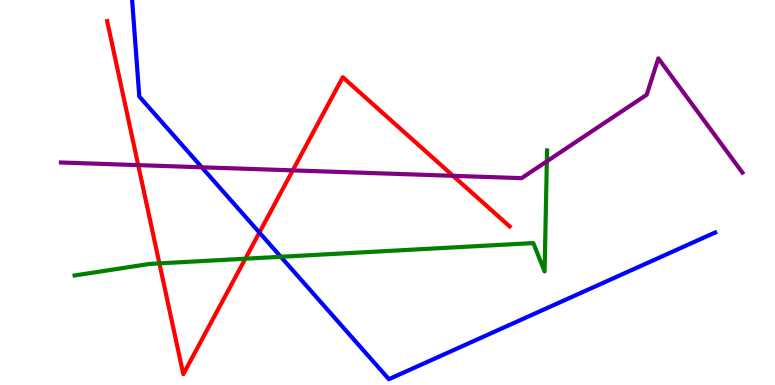[{'lines': ['blue', 'red'], 'intersections': [{'x': 3.35, 'y': 3.96}]}, {'lines': ['green', 'red'], 'intersections': [{'x': 2.06, 'y': 3.16}, {'x': 3.17, 'y': 3.28}]}, {'lines': ['purple', 'red'], 'intersections': [{'x': 1.78, 'y': 5.71}, {'x': 3.78, 'y': 5.57}, {'x': 5.85, 'y': 5.43}]}, {'lines': ['blue', 'green'], 'intersections': [{'x': 3.62, 'y': 3.33}]}, {'lines': ['blue', 'purple'], 'intersections': [{'x': 2.6, 'y': 5.65}]}, {'lines': ['green', 'purple'], 'intersections': [{'x': 7.06, 'y': 5.81}]}]